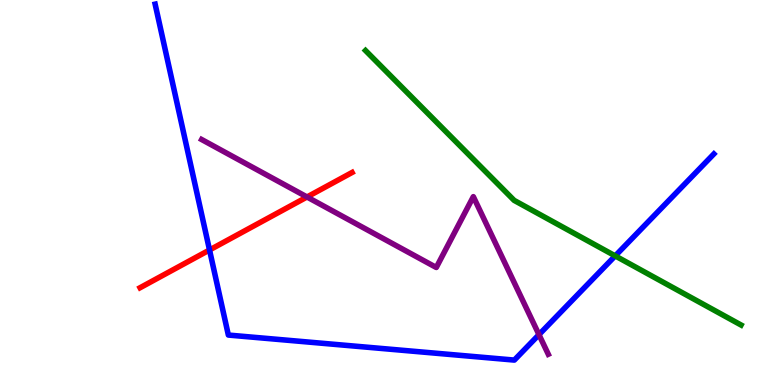[{'lines': ['blue', 'red'], 'intersections': [{'x': 2.7, 'y': 3.51}]}, {'lines': ['green', 'red'], 'intersections': []}, {'lines': ['purple', 'red'], 'intersections': [{'x': 3.96, 'y': 4.88}]}, {'lines': ['blue', 'green'], 'intersections': [{'x': 7.94, 'y': 3.35}]}, {'lines': ['blue', 'purple'], 'intersections': [{'x': 6.95, 'y': 1.31}]}, {'lines': ['green', 'purple'], 'intersections': []}]